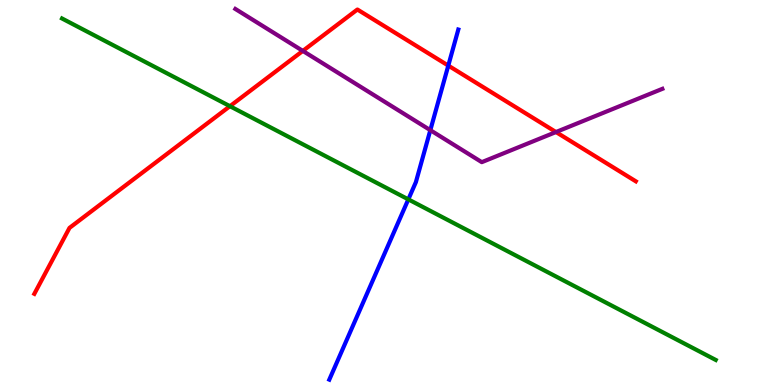[{'lines': ['blue', 'red'], 'intersections': [{'x': 5.78, 'y': 8.3}]}, {'lines': ['green', 'red'], 'intersections': [{'x': 2.97, 'y': 7.24}]}, {'lines': ['purple', 'red'], 'intersections': [{'x': 3.91, 'y': 8.68}, {'x': 7.17, 'y': 6.57}]}, {'lines': ['blue', 'green'], 'intersections': [{'x': 5.27, 'y': 4.82}]}, {'lines': ['blue', 'purple'], 'intersections': [{'x': 5.55, 'y': 6.62}]}, {'lines': ['green', 'purple'], 'intersections': []}]